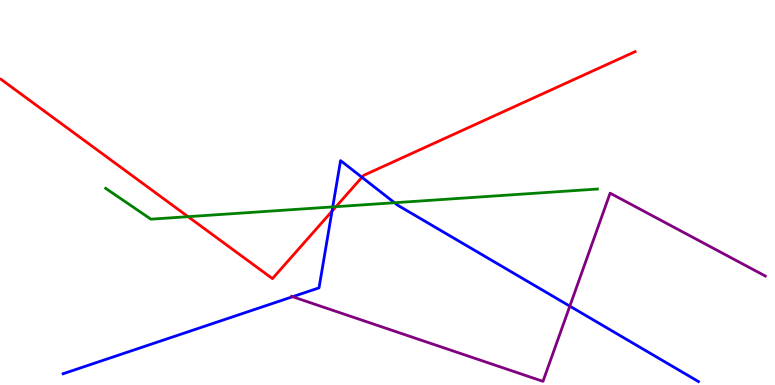[{'lines': ['blue', 'red'], 'intersections': [{'x': 4.28, 'y': 4.51}, {'x': 4.67, 'y': 5.39}]}, {'lines': ['green', 'red'], 'intersections': [{'x': 2.43, 'y': 4.37}, {'x': 4.34, 'y': 4.63}]}, {'lines': ['purple', 'red'], 'intersections': []}, {'lines': ['blue', 'green'], 'intersections': [{'x': 4.29, 'y': 4.63}, {'x': 5.09, 'y': 4.73}]}, {'lines': ['blue', 'purple'], 'intersections': [{'x': 3.78, 'y': 2.29}, {'x': 7.35, 'y': 2.05}]}, {'lines': ['green', 'purple'], 'intersections': []}]